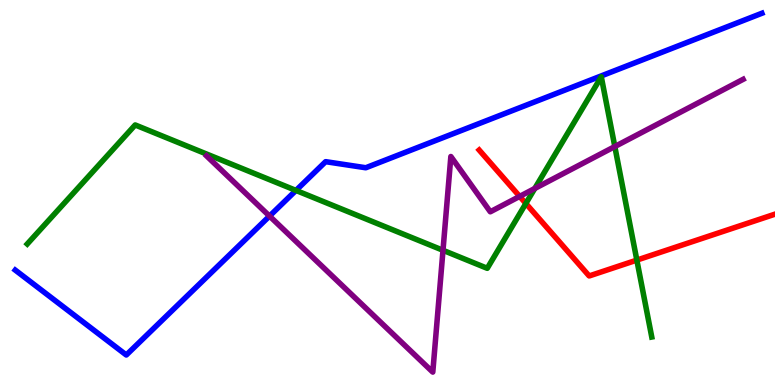[{'lines': ['blue', 'red'], 'intersections': []}, {'lines': ['green', 'red'], 'intersections': [{'x': 6.79, 'y': 4.71}, {'x': 8.22, 'y': 3.24}]}, {'lines': ['purple', 'red'], 'intersections': [{'x': 6.71, 'y': 4.9}]}, {'lines': ['blue', 'green'], 'intersections': [{'x': 3.82, 'y': 5.05}]}, {'lines': ['blue', 'purple'], 'intersections': [{'x': 3.48, 'y': 4.39}]}, {'lines': ['green', 'purple'], 'intersections': [{'x': 5.72, 'y': 3.5}, {'x': 6.9, 'y': 5.1}, {'x': 7.93, 'y': 6.19}]}]